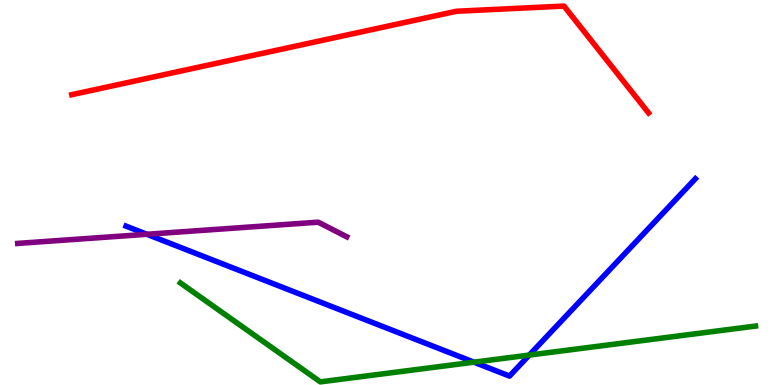[{'lines': ['blue', 'red'], 'intersections': []}, {'lines': ['green', 'red'], 'intersections': []}, {'lines': ['purple', 'red'], 'intersections': []}, {'lines': ['blue', 'green'], 'intersections': [{'x': 6.12, 'y': 0.593}, {'x': 6.83, 'y': 0.777}]}, {'lines': ['blue', 'purple'], 'intersections': [{'x': 1.9, 'y': 3.91}]}, {'lines': ['green', 'purple'], 'intersections': []}]